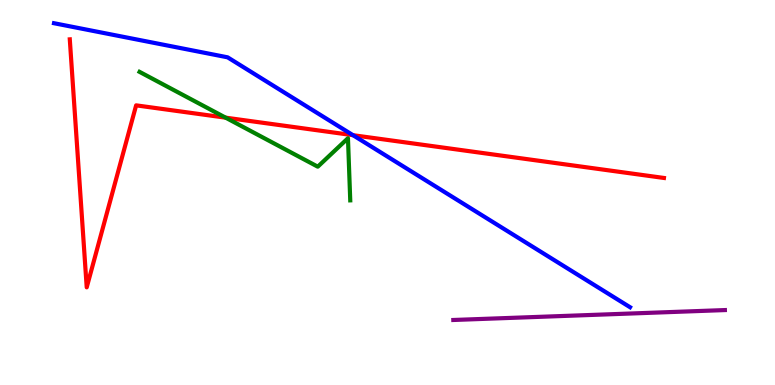[{'lines': ['blue', 'red'], 'intersections': [{'x': 4.55, 'y': 6.49}]}, {'lines': ['green', 'red'], 'intersections': [{'x': 2.91, 'y': 6.94}]}, {'lines': ['purple', 'red'], 'intersections': []}, {'lines': ['blue', 'green'], 'intersections': []}, {'lines': ['blue', 'purple'], 'intersections': []}, {'lines': ['green', 'purple'], 'intersections': []}]